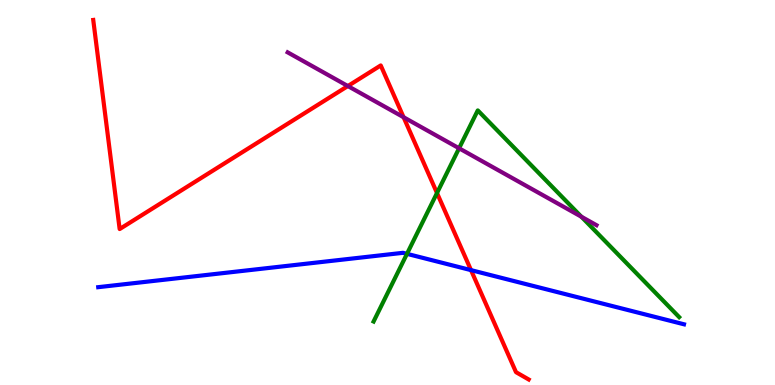[{'lines': ['blue', 'red'], 'intersections': [{'x': 6.08, 'y': 2.98}]}, {'lines': ['green', 'red'], 'intersections': [{'x': 5.64, 'y': 4.99}]}, {'lines': ['purple', 'red'], 'intersections': [{'x': 4.49, 'y': 7.77}, {'x': 5.21, 'y': 6.96}]}, {'lines': ['blue', 'green'], 'intersections': [{'x': 5.25, 'y': 3.41}]}, {'lines': ['blue', 'purple'], 'intersections': []}, {'lines': ['green', 'purple'], 'intersections': [{'x': 5.92, 'y': 6.15}, {'x': 7.5, 'y': 4.37}]}]